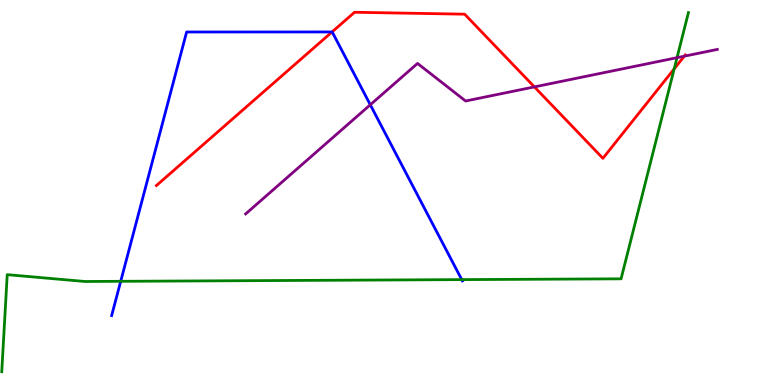[{'lines': ['blue', 'red'], 'intersections': [{'x': 4.28, 'y': 9.17}]}, {'lines': ['green', 'red'], 'intersections': [{'x': 8.7, 'y': 8.21}]}, {'lines': ['purple', 'red'], 'intersections': [{'x': 6.9, 'y': 7.74}, {'x': 8.83, 'y': 8.54}]}, {'lines': ['blue', 'green'], 'intersections': [{'x': 1.56, 'y': 2.69}, {'x': 5.96, 'y': 2.74}]}, {'lines': ['blue', 'purple'], 'intersections': [{'x': 4.78, 'y': 7.28}]}, {'lines': ['green', 'purple'], 'intersections': [{'x': 8.74, 'y': 8.5}]}]